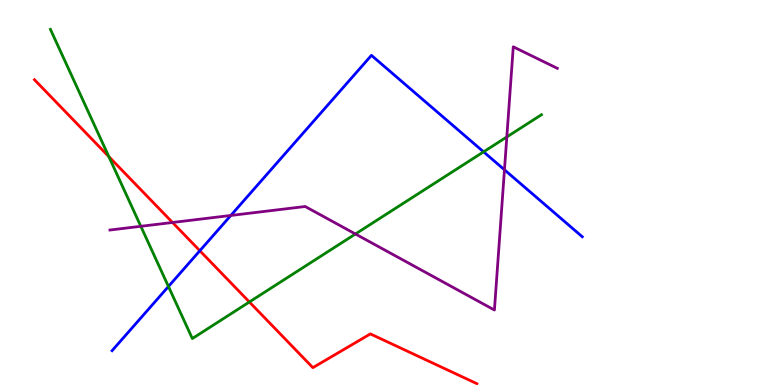[{'lines': ['blue', 'red'], 'intersections': [{'x': 2.58, 'y': 3.49}]}, {'lines': ['green', 'red'], 'intersections': [{'x': 1.4, 'y': 5.93}, {'x': 3.22, 'y': 2.16}]}, {'lines': ['purple', 'red'], 'intersections': [{'x': 2.23, 'y': 4.22}]}, {'lines': ['blue', 'green'], 'intersections': [{'x': 2.17, 'y': 2.56}, {'x': 6.24, 'y': 6.06}]}, {'lines': ['blue', 'purple'], 'intersections': [{'x': 2.98, 'y': 4.4}, {'x': 6.51, 'y': 5.59}]}, {'lines': ['green', 'purple'], 'intersections': [{'x': 1.82, 'y': 4.12}, {'x': 4.59, 'y': 3.92}, {'x': 6.54, 'y': 6.44}]}]